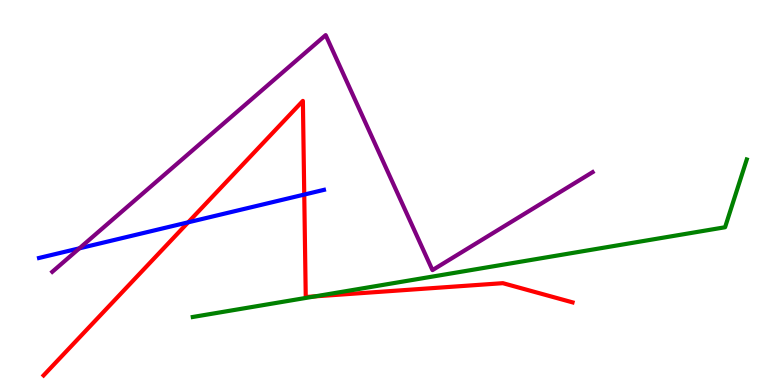[{'lines': ['blue', 'red'], 'intersections': [{'x': 2.43, 'y': 4.23}, {'x': 3.93, 'y': 4.95}]}, {'lines': ['green', 'red'], 'intersections': [{'x': 4.07, 'y': 2.3}]}, {'lines': ['purple', 'red'], 'intersections': []}, {'lines': ['blue', 'green'], 'intersections': []}, {'lines': ['blue', 'purple'], 'intersections': [{'x': 1.02, 'y': 3.55}]}, {'lines': ['green', 'purple'], 'intersections': []}]